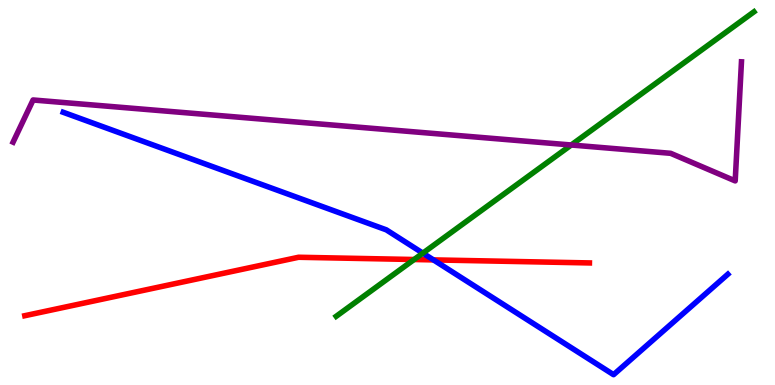[{'lines': ['blue', 'red'], 'intersections': [{'x': 5.59, 'y': 3.25}]}, {'lines': ['green', 'red'], 'intersections': [{'x': 5.34, 'y': 3.26}]}, {'lines': ['purple', 'red'], 'intersections': []}, {'lines': ['blue', 'green'], 'intersections': [{'x': 5.46, 'y': 3.42}]}, {'lines': ['blue', 'purple'], 'intersections': []}, {'lines': ['green', 'purple'], 'intersections': [{'x': 7.37, 'y': 6.23}]}]